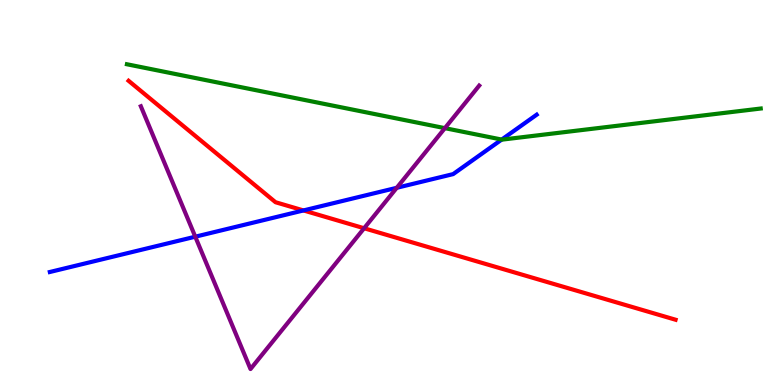[{'lines': ['blue', 'red'], 'intersections': [{'x': 3.92, 'y': 4.53}]}, {'lines': ['green', 'red'], 'intersections': []}, {'lines': ['purple', 'red'], 'intersections': [{'x': 4.7, 'y': 4.07}]}, {'lines': ['blue', 'green'], 'intersections': [{'x': 6.47, 'y': 6.37}]}, {'lines': ['blue', 'purple'], 'intersections': [{'x': 2.52, 'y': 3.85}, {'x': 5.12, 'y': 5.12}]}, {'lines': ['green', 'purple'], 'intersections': [{'x': 5.74, 'y': 6.67}]}]